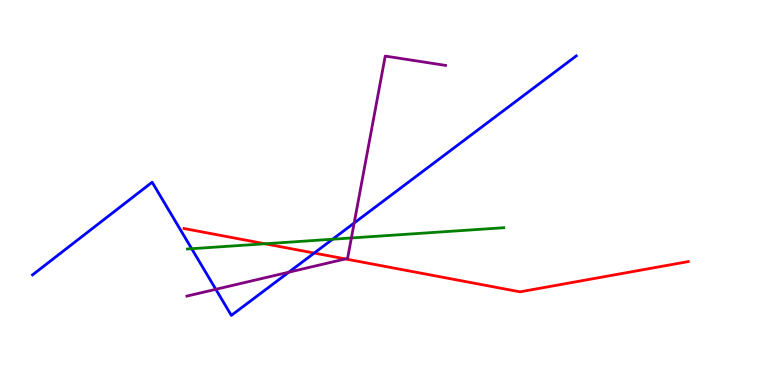[{'lines': ['blue', 'red'], 'intersections': [{'x': 4.05, 'y': 3.43}]}, {'lines': ['green', 'red'], 'intersections': [{'x': 3.42, 'y': 3.67}]}, {'lines': ['purple', 'red'], 'intersections': [{'x': 4.46, 'y': 3.27}]}, {'lines': ['blue', 'green'], 'intersections': [{'x': 2.47, 'y': 3.54}, {'x': 4.29, 'y': 3.79}]}, {'lines': ['blue', 'purple'], 'intersections': [{'x': 2.78, 'y': 2.49}, {'x': 3.73, 'y': 2.93}, {'x': 4.57, 'y': 4.21}]}, {'lines': ['green', 'purple'], 'intersections': [{'x': 4.53, 'y': 3.82}]}]